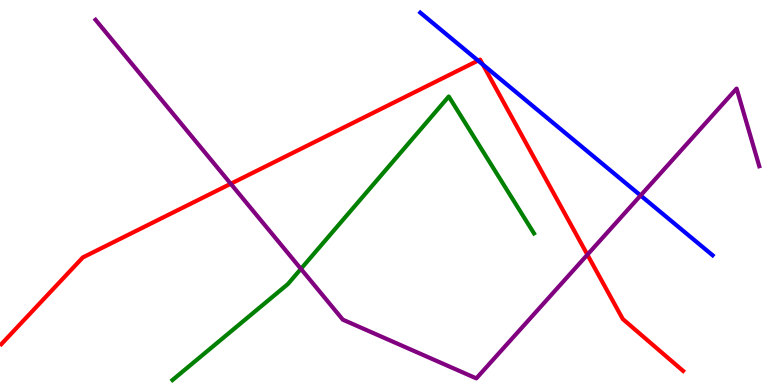[{'lines': ['blue', 'red'], 'intersections': [{'x': 6.17, 'y': 8.43}, {'x': 6.23, 'y': 8.32}]}, {'lines': ['green', 'red'], 'intersections': []}, {'lines': ['purple', 'red'], 'intersections': [{'x': 2.98, 'y': 5.23}, {'x': 7.58, 'y': 3.38}]}, {'lines': ['blue', 'green'], 'intersections': []}, {'lines': ['blue', 'purple'], 'intersections': [{'x': 8.27, 'y': 4.92}]}, {'lines': ['green', 'purple'], 'intersections': [{'x': 3.88, 'y': 3.02}]}]